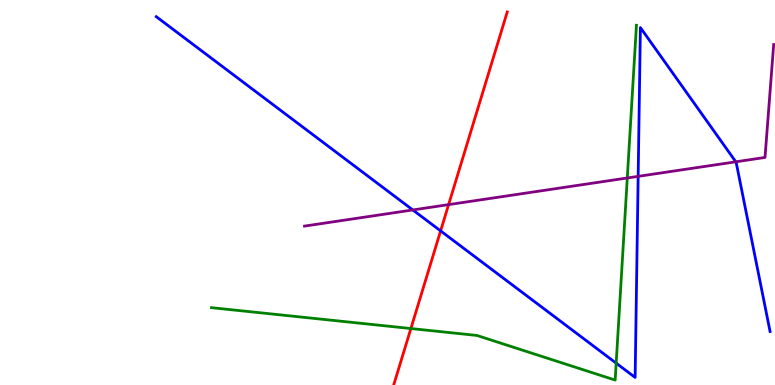[{'lines': ['blue', 'red'], 'intersections': [{'x': 5.69, 'y': 4.0}]}, {'lines': ['green', 'red'], 'intersections': [{'x': 5.3, 'y': 1.47}]}, {'lines': ['purple', 'red'], 'intersections': [{'x': 5.79, 'y': 4.69}]}, {'lines': ['blue', 'green'], 'intersections': [{'x': 7.95, 'y': 0.567}]}, {'lines': ['blue', 'purple'], 'intersections': [{'x': 5.33, 'y': 4.55}, {'x': 8.23, 'y': 5.42}, {'x': 9.49, 'y': 5.8}]}, {'lines': ['green', 'purple'], 'intersections': [{'x': 8.09, 'y': 5.38}]}]